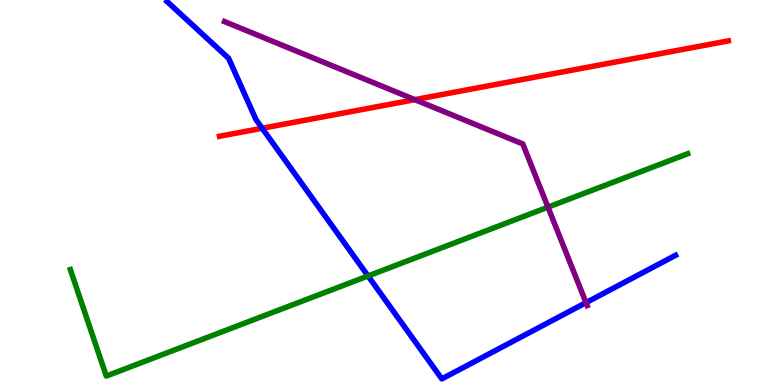[{'lines': ['blue', 'red'], 'intersections': [{'x': 3.38, 'y': 6.67}]}, {'lines': ['green', 'red'], 'intersections': []}, {'lines': ['purple', 'red'], 'intersections': [{'x': 5.35, 'y': 7.41}]}, {'lines': ['blue', 'green'], 'intersections': [{'x': 4.75, 'y': 2.83}]}, {'lines': ['blue', 'purple'], 'intersections': [{'x': 7.56, 'y': 2.14}]}, {'lines': ['green', 'purple'], 'intersections': [{'x': 7.07, 'y': 4.62}]}]